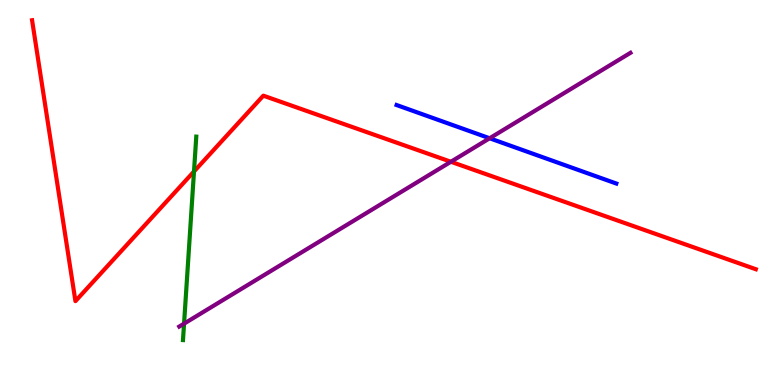[{'lines': ['blue', 'red'], 'intersections': []}, {'lines': ['green', 'red'], 'intersections': [{'x': 2.5, 'y': 5.55}]}, {'lines': ['purple', 'red'], 'intersections': [{'x': 5.82, 'y': 5.8}]}, {'lines': ['blue', 'green'], 'intersections': []}, {'lines': ['blue', 'purple'], 'intersections': [{'x': 6.32, 'y': 6.41}]}, {'lines': ['green', 'purple'], 'intersections': [{'x': 2.37, 'y': 1.59}]}]